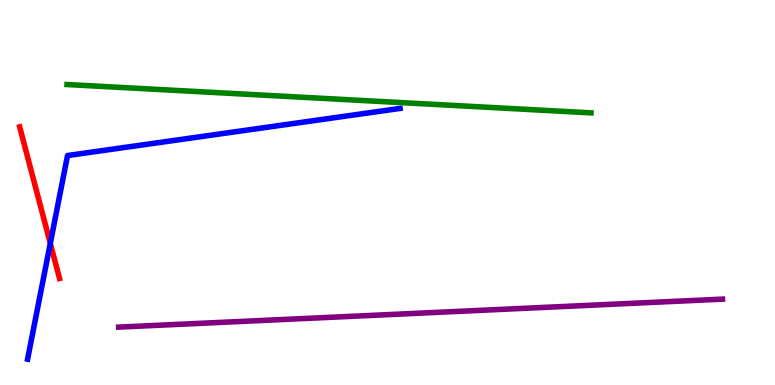[{'lines': ['blue', 'red'], 'intersections': [{'x': 0.649, 'y': 3.68}]}, {'lines': ['green', 'red'], 'intersections': []}, {'lines': ['purple', 'red'], 'intersections': []}, {'lines': ['blue', 'green'], 'intersections': []}, {'lines': ['blue', 'purple'], 'intersections': []}, {'lines': ['green', 'purple'], 'intersections': []}]